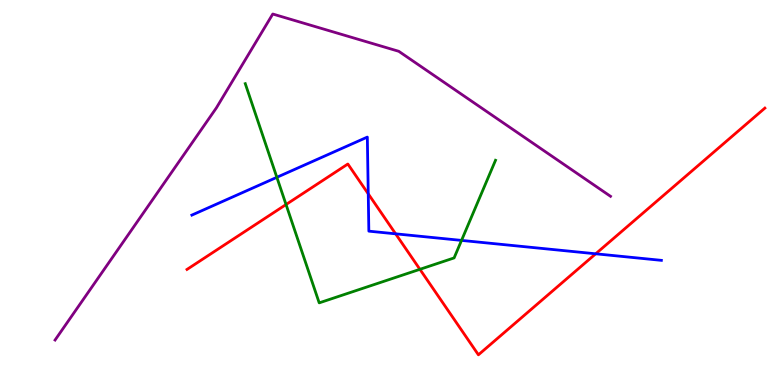[{'lines': ['blue', 'red'], 'intersections': [{'x': 4.75, 'y': 4.97}, {'x': 5.1, 'y': 3.93}, {'x': 7.69, 'y': 3.41}]}, {'lines': ['green', 'red'], 'intersections': [{'x': 3.69, 'y': 4.69}, {'x': 5.42, 'y': 3.0}]}, {'lines': ['purple', 'red'], 'intersections': []}, {'lines': ['blue', 'green'], 'intersections': [{'x': 3.57, 'y': 5.39}, {'x': 5.96, 'y': 3.76}]}, {'lines': ['blue', 'purple'], 'intersections': []}, {'lines': ['green', 'purple'], 'intersections': []}]